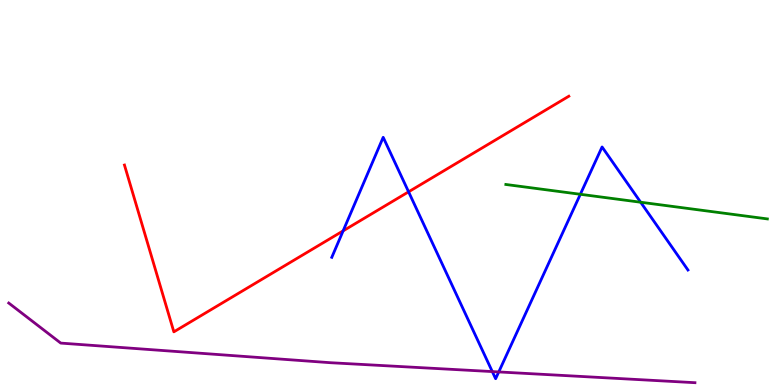[{'lines': ['blue', 'red'], 'intersections': [{'x': 4.43, 'y': 4.0}, {'x': 5.27, 'y': 5.02}]}, {'lines': ['green', 'red'], 'intersections': []}, {'lines': ['purple', 'red'], 'intersections': []}, {'lines': ['blue', 'green'], 'intersections': [{'x': 7.49, 'y': 4.95}, {'x': 8.27, 'y': 4.75}]}, {'lines': ['blue', 'purple'], 'intersections': [{'x': 6.35, 'y': 0.349}, {'x': 6.44, 'y': 0.339}]}, {'lines': ['green', 'purple'], 'intersections': []}]